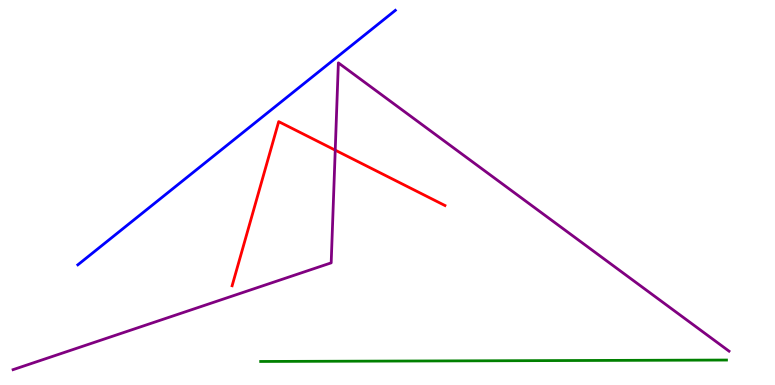[{'lines': ['blue', 'red'], 'intersections': []}, {'lines': ['green', 'red'], 'intersections': []}, {'lines': ['purple', 'red'], 'intersections': [{'x': 4.33, 'y': 6.1}]}, {'lines': ['blue', 'green'], 'intersections': []}, {'lines': ['blue', 'purple'], 'intersections': []}, {'lines': ['green', 'purple'], 'intersections': []}]